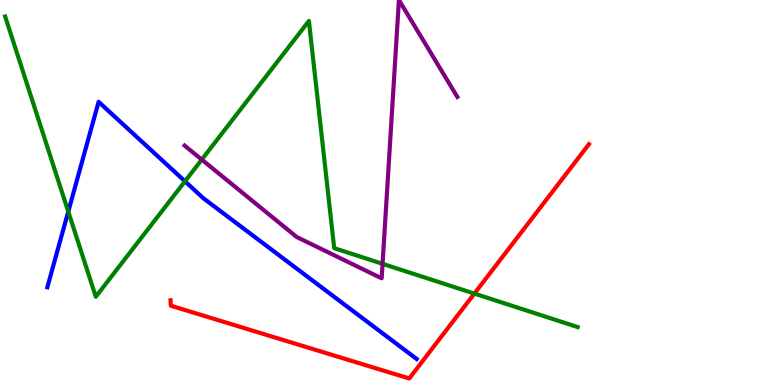[{'lines': ['blue', 'red'], 'intersections': []}, {'lines': ['green', 'red'], 'intersections': [{'x': 6.12, 'y': 2.37}]}, {'lines': ['purple', 'red'], 'intersections': []}, {'lines': ['blue', 'green'], 'intersections': [{'x': 0.881, 'y': 4.5}, {'x': 2.39, 'y': 5.29}]}, {'lines': ['blue', 'purple'], 'intersections': []}, {'lines': ['green', 'purple'], 'intersections': [{'x': 2.6, 'y': 5.85}, {'x': 4.94, 'y': 3.15}]}]